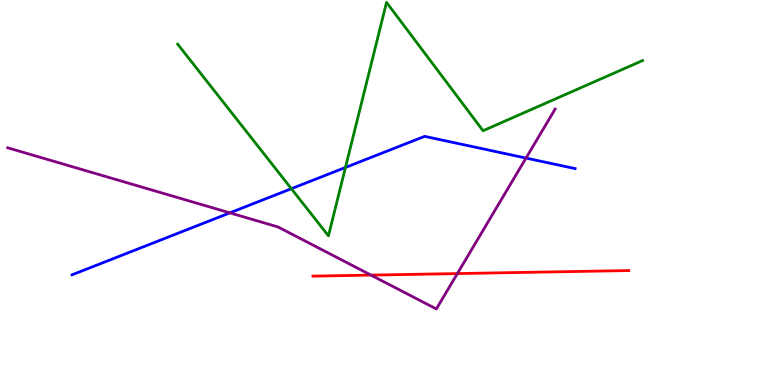[{'lines': ['blue', 'red'], 'intersections': []}, {'lines': ['green', 'red'], 'intersections': []}, {'lines': ['purple', 'red'], 'intersections': [{'x': 4.79, 'y': 2.85}, {'x': 5.9, 'y': 2.89}]}, {'lines': ['blue', 'green'], 'intersections': [{'x': 3.76, 'y': 5.1}, {'x': 4.46, 'y': 5.65}]}, {'lines': ['blue', 'purple'], 'intersections': [{'x': 2.97, 'y': 4.47}, {'x': 6.79, 'y': 5.89}]}, {'lines': ['green', 'purple'], 'intersections': []}]